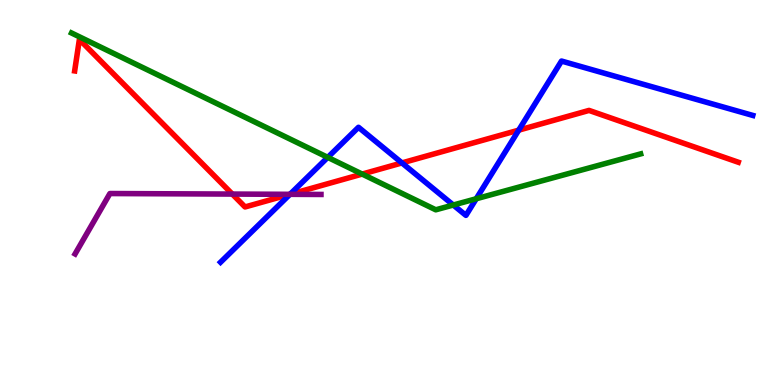[{'lines': ['blue', 'red'], 'intersections': [{'x': 3.74, 'y': 4.95}, {'x': 5.19, 'y': 5.77}, {'x': 6.69, 'y': 6.62}]}, {'lines': ['green', 'red'], 'intersections': [{'x': 4.67, 'y': 5.48}]}, {'lines': ['purple', 'red'], 'intersections': [{'x': 3.0, 'y': 4.96}, {'x': 3.74, 'y': 4.95}]}, {'lines': ['blue', 'green'], 'intersections': [{'x': 4.23, 'y': 5.91}, {'x': 5.85, 'y': 4.67}, {'x': 6.14, 'y': 4.84}]}, {'lines': ['blue', 'purple'], 'intersections': [{'x': 3.74, 'y': 4.95}]}, {'lines': ['green', 'purple'], 'intersections': []}]